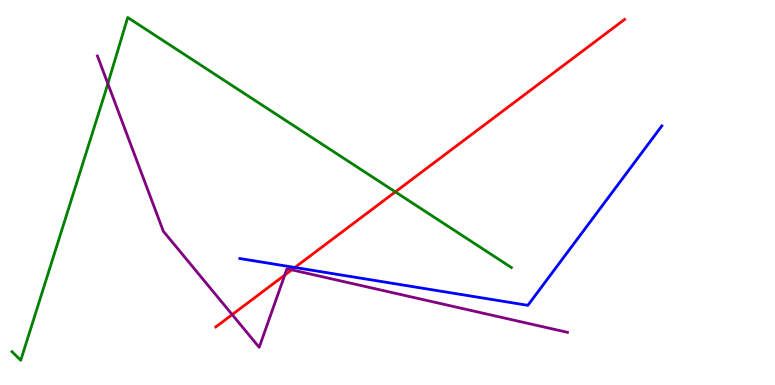[{'lines': ['blue', 'red'], 'intersections': [{'x': 3.8, 'y': 3.05}]}, {'lines': ['green', 'red'], 'intersections': [{'x': 5.1, 'y': 5.02}]}, {'lines': ['purple', 'red'], 'intersections': [{'x': 3.0, 'y': 1.83}, {'x': 3.67, 'y': 2.86}, {'x': 3.76, 'y': 2.99}]}, {'lines': ['blue', 'green'], 'intersections': []}, {'lines': ['blue', 'purple'], 'intersections': []}, {'lines': ['green', 'purple'], 'intersections': [{'x': 1.39, 'y': 7.83}]}]